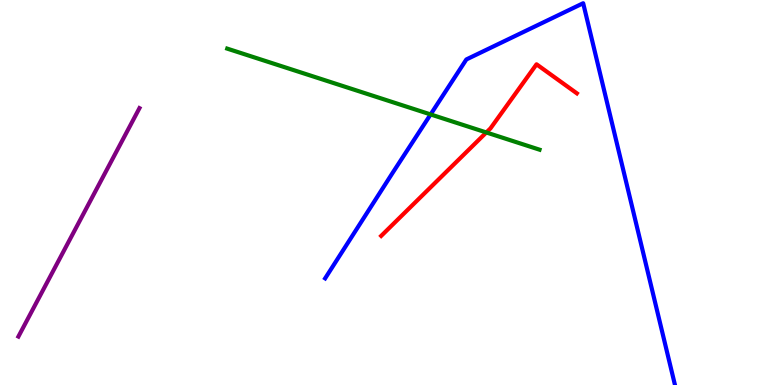[{'lines': ['blue', 'red'], 'intersections': []}, {'lines': ['green', 'red'], 'intersections': [{'x': 6.28, 'y': 6.56}]}, {'lines': ['purple', 'red'], 'intersections': []}, {'lines': ['blue', 'green'], 'intersections': [{'x': 5.56, 'y': 7.03}]}, {'lines': ['blue', 'purple'], 'intersections': []}, {'lines': ['green', 'purple'], 'intersections': []}]